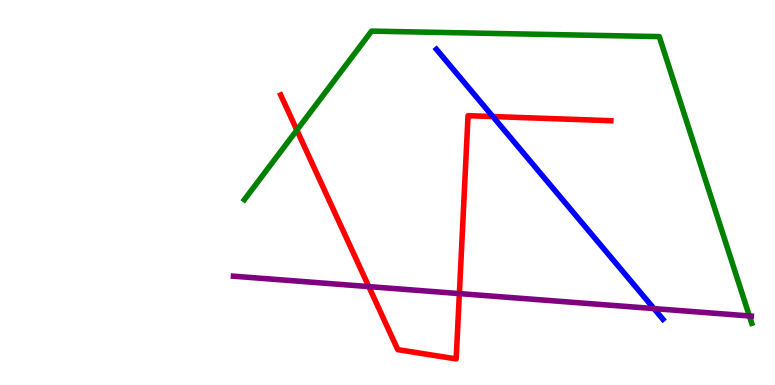[{'lines': ['blue', 'red'], 'intersections': [{'x': 6.36, 'y': 6.97}]}, {'lines': ['green', 'red'], 'intersections': [{'x': 3.83, 'y': 6.62}]}, {'lines': ['purple', 'red'], 'intersections': [{'x': 4.76, 'y': 2.56}, {'x': 5.93, 'y': 2.37}]}, {'lines': ['blue', 'green'], 'intersections': []}, {'lines': ['blue', 'purple'], 'intersections': [{'x': 8.44, 'y': 1.98}]}, {'lines': ['green', 'purple'], 'intersections': [{'x': 9.67, 'y': 1.79}]}]